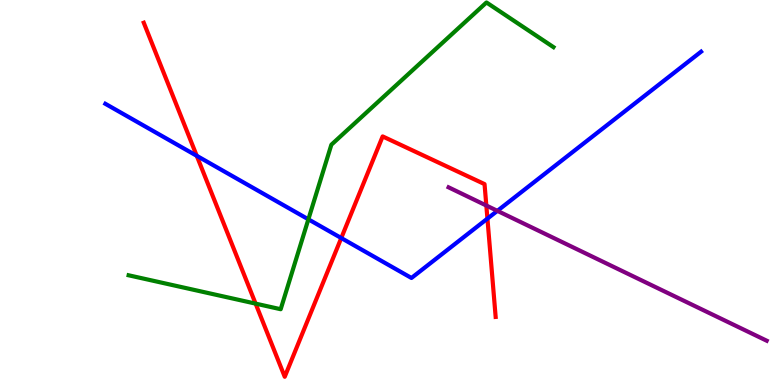[{'lines': ['blue', 'red'], 'intersections': [{'x': 2.54, 'y': 5.95}, {'x': 4.4, 'y': 3.82}, {'x': 6.29, 'y': 4.32}]}, {'lines': ['green', 'red'], 'intersections': [{'x': 3.3, 'y': 2.11}]}, {'lines': ['purple', 'red'], 'intersections': [{'x': 6.28, 'y': 4.66}]}, {'lines': ['blue', 'green'], 'intersections': [{'x': 3.98, 'y': 4.3}]}, {'lines': ['blue', 'purple'], 'intersections': [{'x': 6.42, 'y': 4.52}]}, {'lines': ['green', 'purple'], 'intersections': []}]